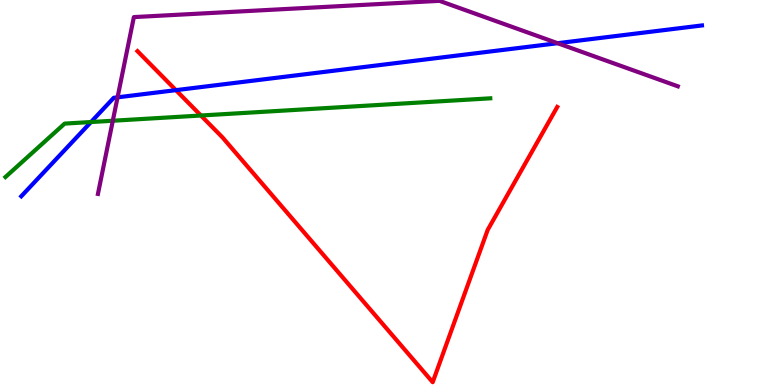[{'lines': ['blue', 'red'], 'intersections': [{'x': 2.27, 'y': 7.66}]}, {'lines': ['green', 'red'], 'intersections': [{'x': 2.59, 'y': 7.0}]}, {'lines': ['purple', 'red'], 'intersections': []}, {'lines': ['blue', 'green'], 'intersections': [{'x': 1.17, 'y': 6.83}]}, {'lines': ['blue', 'purple'], 'intersections': [{'x': 1.52, 'y': 7.47}, {'x': 7.19, 'y': 8.88}]}, {'lines': ['green', 'purple'], 'intersections': [{'x': 1.46, 'y': 6.86}]}]